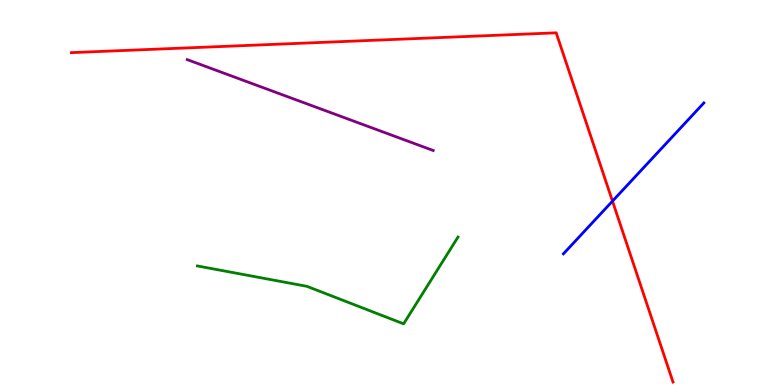[{'lines': ['blue', 'red'], 'intersections': [{'x': 7.9, 'y': 4.78}]}, {'lines': ['green', 'red'], 'intersections': []}, {'lines': ['purple', 'red'], 'intersections': []}, {'lines': ['blue', 'green'], 'intersections': []}, {'lines': ['blue', 'purple'], 'intersections': []}, {'lines': ['green', 'purple'], 'intersections': []}]